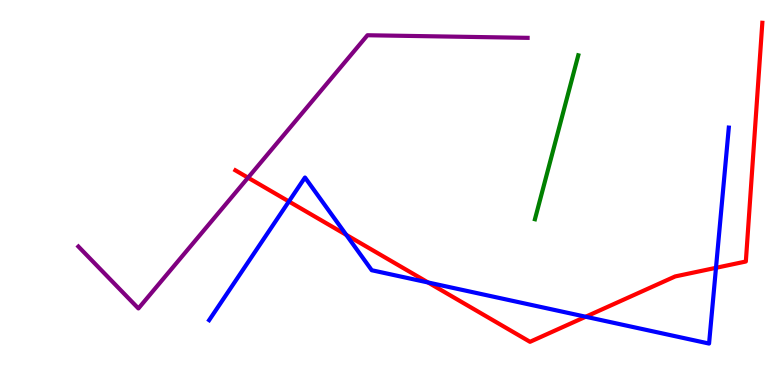[{'lines': ['blue', 'red'], 'intersections': [{'x': 3.73, 'y': 4.77}, {'x': 4.47, 'y': 3.9}, {'x': 5.52, 'y': 2.66}, {'x': 7.56, 'y': 1.77}, {'x': 9.24, 'y': 3.04}]}, {'lines': ['green', 'red'], 'intersections': []}, {'lines': ['purple', 'red'], 'intersections': [{'x': 3.2, 'y': 5.38}]}, {'lines': ['blue', 'green'], 'intersections': []}, {'lines': ['blue', 'purple'], 'intersections': []}, {'lines': ['green', 'purple'], 'intersections': []}]